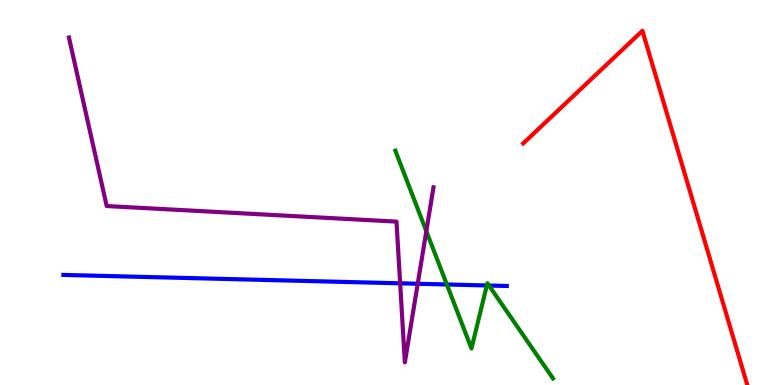[{'lines': ['blue', 'red'], 'intersections': []}, {'lines': ['green', 'red'], 'intersections': []}, {'lines': ['purple', 'red'], 'intersections': []}, {'lines': ['blue', 'green'], 'intersections': [{'x': 5.77, 'y': 2.61}, {'x': 6.28, 'y': 2.58}, {'x': 6.31, 'y': 2.58}]}, {'lines': ['blue', 'purple'], 'intersections': [{'x': 5.16, 'y': 2.64}, {'x': 5.39, 'y': 2.63}]}, {'lines': ['green', 'purple'], 'intersections': [{'x': 5.5, 'y': 4.0}]}]